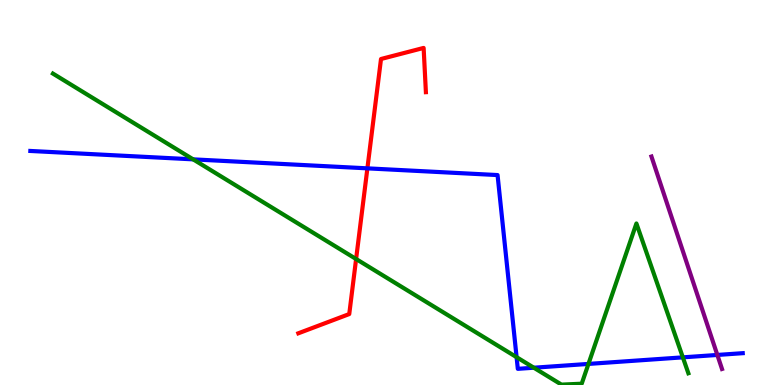[{'lines': ['blue', 'red'], 'intersections': [{'x': 4.74, 'y': 5.63}]}, {'lines': ['green', 'red'], 'intersections': [{'x': 4.59, 'y': 3.27}]}, {'lines': ['purple', 'red'], 'intersections': []}, {'lines': ['blue', 'green'], 'intersections': [{'x': 2.49, 'y': 5.86}, {'x': 6.67, 'y': 0.723}, {'x': 6.89, 'y': 0.449}, {'x': 7.59, 'y': 0.548}, {'x': 8.81, 'y': 0.718}]}, {'lines': ['blue', 'purple'], 'intersections': [{'x': 9.26, 'y': 0.781}]}, {'lines': ['green', 'purple'], 'intersections': []}]